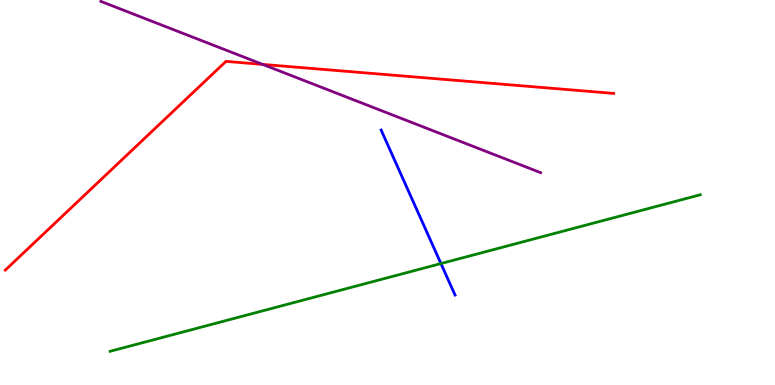[{'lines': ['blue', 'red'], 'intersections': []}, {'lines': ['green', 'red'], 'intersections': []}, {'lines': ['purple', 'red'], 'intersections': [{'x': 3.39, 'y': 8.33}]}, {'lines': ['blue', 'green'], 'intersections': [{'x': 5.69, 'y': 3.15}]}, {'lines': ['blue', 'purple'], 'intersections': []}, {'lines': ['green', 'purple'], 'intersections': []}]